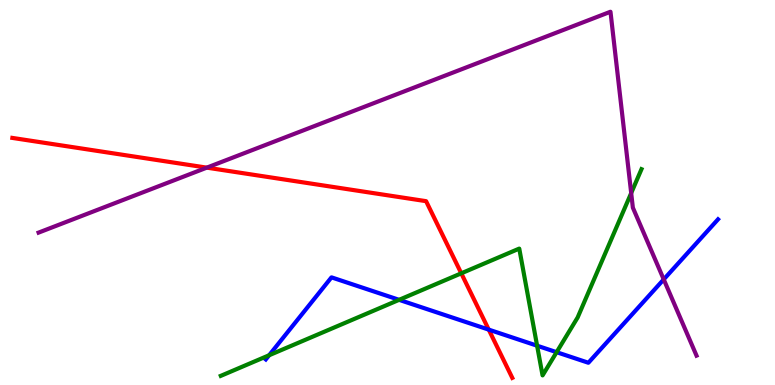[{'lines': ['blue', 'red'], 'intersections': [{'x': 6.31, 'y': 1.44}]}, {'lines': ['green', 'red'], 'intersections': [{'x': 5.95, 'y': 2.9}]}, {'lines': ['purple', 'red'], 'intersections': [{'x': 2.67, 'y': 5.65}]}, {'lines': ['blue', 'green'], 'intersections': [{'x': 3.47, 'y': 0.773}, {'x': 5.15, 'y': 2.21}, {'x': 6.93, 'y': 1.02}, {'x': 7.18, 'y': 0.852}]}, {'lines': ['blue', 'purple'], 'intersections': [{'x': 8.56, 'y': 2.74}]}, {'lines': ['green', 'purple'], 'intersections': [{'x': 8.14, 'y': 4.98}]}]